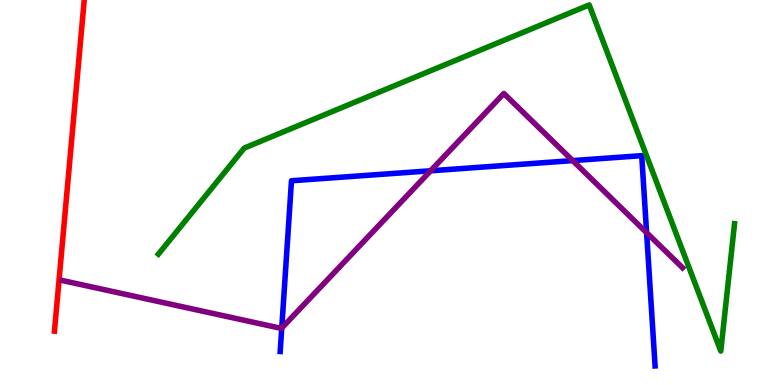[{'lines': ['blue', 'red'], 'intersections': []}, {'lines': ['green', 'red'], 'intersections': []}, {'lines': ['purple', 'red'], 'intersections': []}, {'lines': ['blue', 'green'], 'intersections': []}, {'lines': ['blue', 'purple'], 'intersections': [{'x': 3.64, 'y': 1.48}, {'x': 5.56, 'y': 5.56}, {'x': 7.39, 'y': 5.83}, {'x': 8.34, 'y': 3.96}]}, {'lines': ['green', 'purple'], 'intersections': []}]